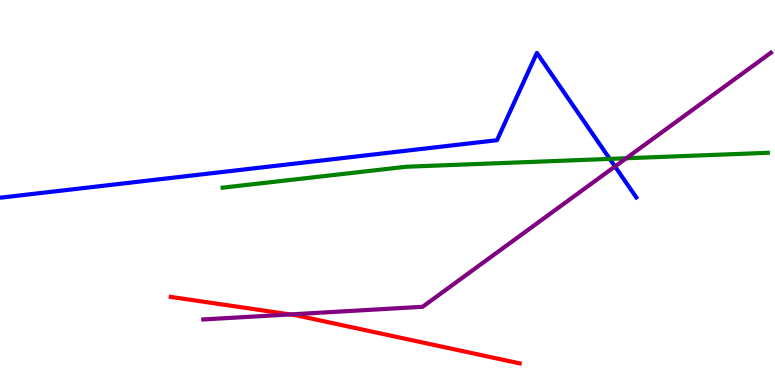[{'lines': ['blue', 'red'], 'intersections': []}, {'lines': ['green', 'red'], 'intersections': []}, {'lines': ['purple', 'red'], 'intersections': [{'x': 3.74, 'y': 1.83}]}, {'lines': ['blue', 'green'], 'intersections': [{'x': 7.87, 'y': 5.87}]}, {'lines': ['blue', 'purple'], 'intersections': [{'x': 7.94, 'y': 5.68}]}, {'lines': ['green', 'purple'], 'intersections': [{'x': 8.08, 'y': 5.89}]}]